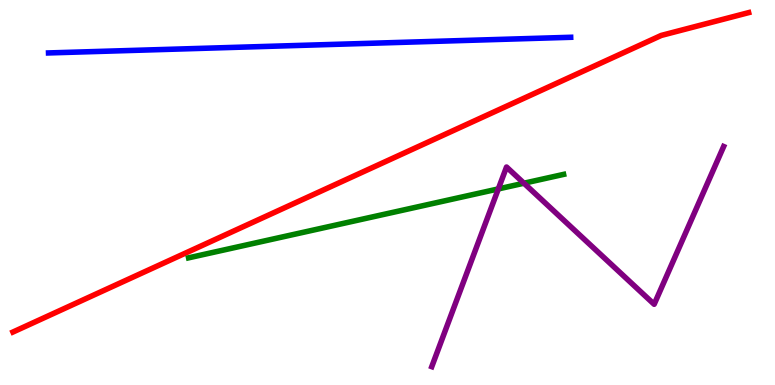[{'lines': ['blue', 'red'], 'intersections': []}, {'lines': ['green', 'red'], 'intersections': []}, {'lines': ['purple', 'red'], 'intersections': []}, {'lines': ['blue', 'green'], 'intersections': []}, {'lines': ['blue', 'purple'], 'intersections': []}, {'lines': ['green', 'purple'], 'intersections': [{'x': 6.43, 'y': 5.09}, {'x': 6.76, 'y': 5.24}]}]